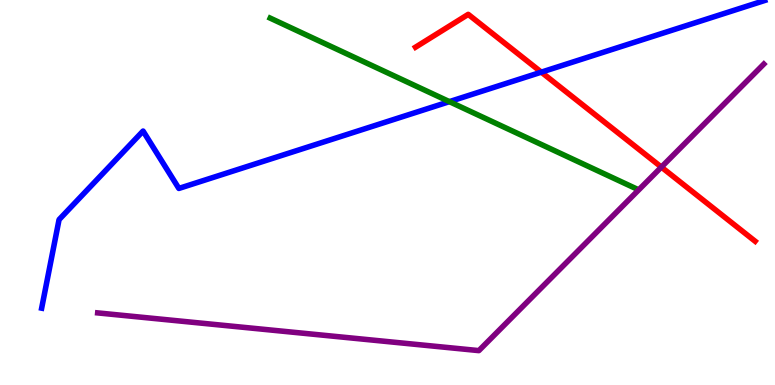[{'lines': ['blue', 'red'], 'intersections': [{'x': 6.98, 'y': 8.13}]}, {'lines': ['green', 'red'], 'intersections': []}, {'lines': ['purple', 'red'], 'intersections': [{'x': 8.53, 'y': 5.66}]}, {'lines': ['blue', 'green'], 'intersections': [{'x': 5.8, 'y': 7.36}]}, {'lines': ['blue', 'purple'], 'intersections': []}, {'lines': ['green', 'purple'], 'intersections': []}]